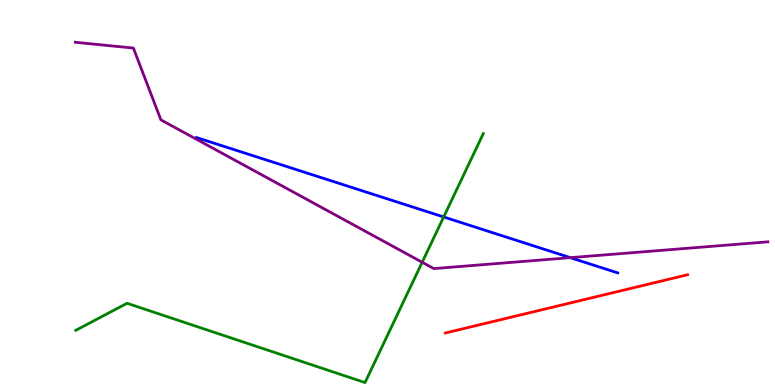[{'lines': ['blue', 'red'], 'intersections': []}, {'lines': ['green', 'red'], 'intersections': []}, {'lines': ['purple', 'red'], 'intersections': []}, {'lines': ['blue', 'green'], 'intersections': [{'x': 5.73, 'y': 4.36}]}, {'lines': ['blue', 'purple'], 'intersections': [{'x': 7.36, 'y': 3.31}]}, {'lines': ['green', 'purple'], 'intersections': [{'x': 5.45, 'y': 3.19}]}]